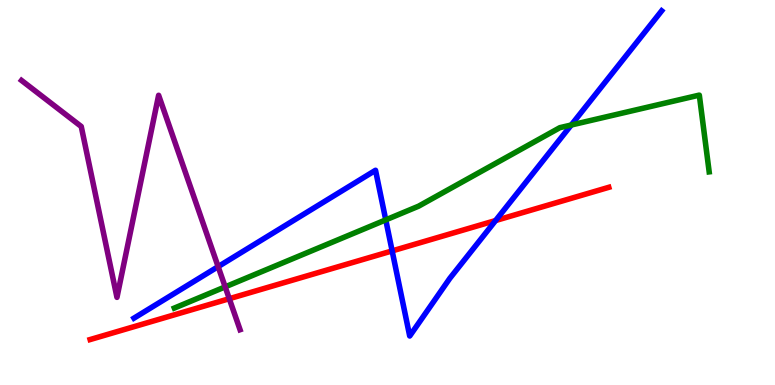[{'lines': ['blue', 'red'], 'intersections': [{'x': 5.06, 'y': 3.48}, {'x': 6.39, 'y': 4.27}]}, {'lines': ['green', 'red'], 'intersections': []}, {'lines': ['purple', 'red'], 'intersections': [{'x': 2.96, 'y': 2.24}]}, {'lines': ['blue', 'green'], 'intersections': [{'x': 4.98, 'y': 4.29}, {'x': 7.37, 'y': 6.75}]}, {'lines': ['blue', 'purple'], 'intersections': [{'x': 2.81, 'y': 3.07}]}, {'lines': ['green', 'purple'], 'intersections': [{'x': 2.91, 'y': 2.55}]}]